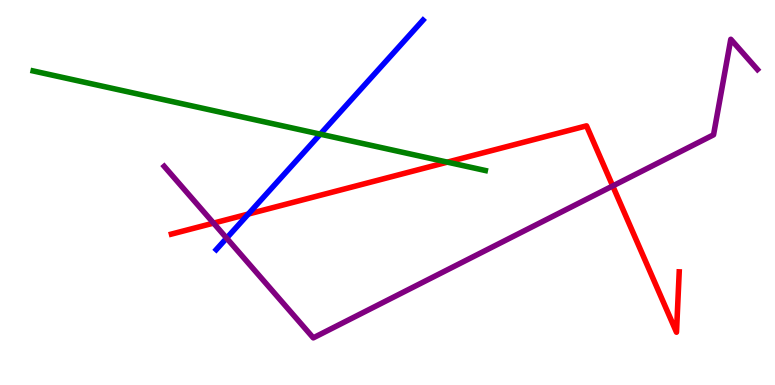[{'lines': ['blue', 'red'], 'intersections': [{'x': 3.2, 'y': 4.44}]}, {'lines': ['green', 'red'], 'intersections': [{'x': 5.77, 'y': 5.79}]}, {'lines': ['purple', 'red'], 'intersections': [{'x': 2.76, 'y': 4.2}, {'x': 7.91, 'y': 5.17}]}, {'lines': ['blue', 'green'], 'intersections': [{'x': 4.13, 'y': 6.52}]}, {'lines': ['blue', 'purple'], 'intersections': [{'x': 2.92, 'y': 3.81}]}, {'lines': ['green', 'purple'], 'intersections': []}]